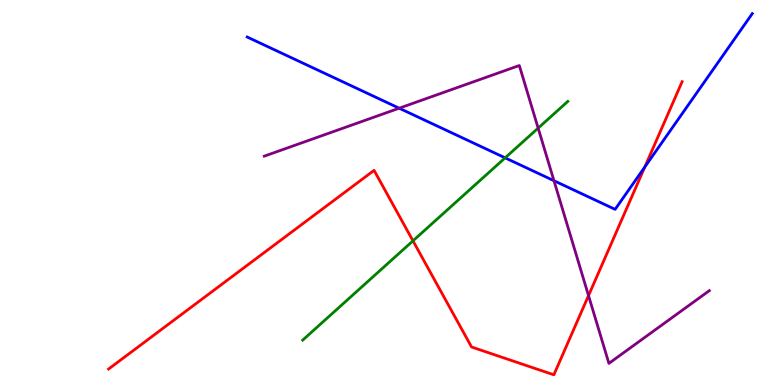[{'lines': ['blue', 'red'], 'intersections': [{'x': 8.32, 'y': 5.66}]}, {'lines': ['green', 'red'], 'intersections': [{'x': 5.33, 'y': 3.74}]}, {'lines': ['purple', 'red'], 'intersections': [{'x': 7.59, 'y': 2.32}]}, {'lines': ['blue', 'green'], 'intersections': [{'x': 6.52, 'y': 5.9}]}, {'lines': ['blue', 'purple'], 'intersections': [{'x': 5.15, 'y': 7.19}, {'x': 7.15, 'y': 5.31}]}, {'lines': ['green', 'purple'], 'intersections': [{'x': 6.94, 'y': 6.67}]}]